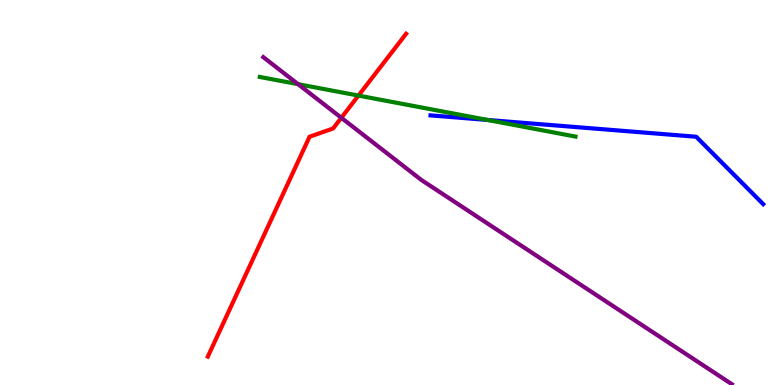[{'lines': ['blue', 'red'], 'intersections': []}, {'lines': ['green', 'red'], 'intersections': [{'x': 4.63, 'y': 7.52}]}, {'lines': ['purple', 'red'], 'intersections': [{'x': 4.4, 'y': 6.94}]}, {'lines': ['blue', 'green'], 'intersections': [{'x': 6.29, 'y': 6.88}]}, {'lines': ['blue', 'purple'], 'intersections': []}, {'lines': ['green', 'purple'], 'intersections': [{'x': 3.85, 'y': 7.81}]}]